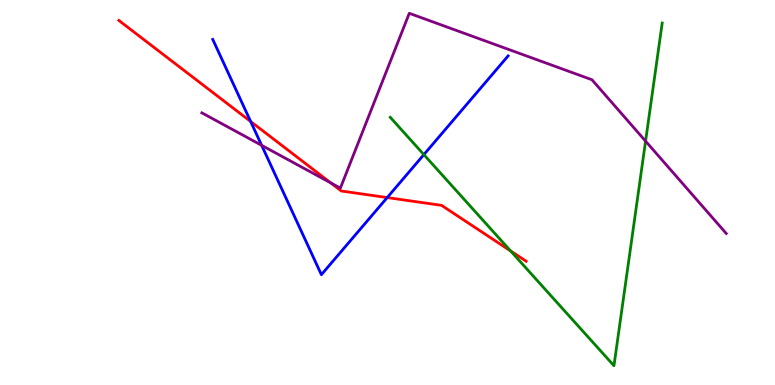[{'lines': ['blue', 'red'], 'intersections': [{'x': 3.23, 'y': 6.84}, {'x': 5.0, 'y': 4.87}]}, {'lines': ['green', 'red'], 'intersections': [{'x': 6.59, 'y': 3.48}]}, {'lines': ['purple', 'red'], 'intersections': [{'x': 4.27, 'y': 5.25}]}, {'lines': ['blue', 'green'], 'intersections': [{'x': 5.47, 'y': 5.98}]}, {'lines': ['blue', 'purple'], 'intersections': [{'x': 3.38, 'y': 6.22}]}, {'lines': ['green', 'purple'], 'intersections': [{'x': 8.33, 'y': 6.33}]}]